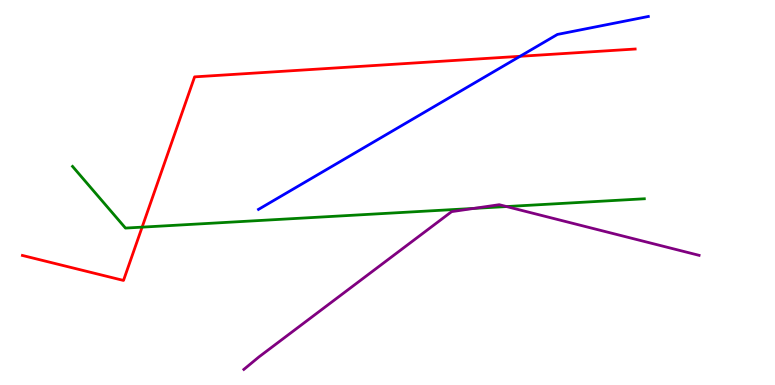[{'lines': ['blue', 'red'], 'intersections': [{'x': 6.71, 'y': 8.54}]}, {'lines': ['green', 'red'], 'intersections': [{'x': 1.83, 'y': 4.1}]}, {'lines': ['purple', 'red'], 'intersections': []}, {'lines': ['blue', 'green'], 'intersections': []}, {'lines': ['blue', 'purple'], 'intersections': []}, {'lines': ['green', 'purple'], 'intersections': [{'x': 6.11, 'y': 4.59}, {'x': 6.54, 'y': 4.63}]}]